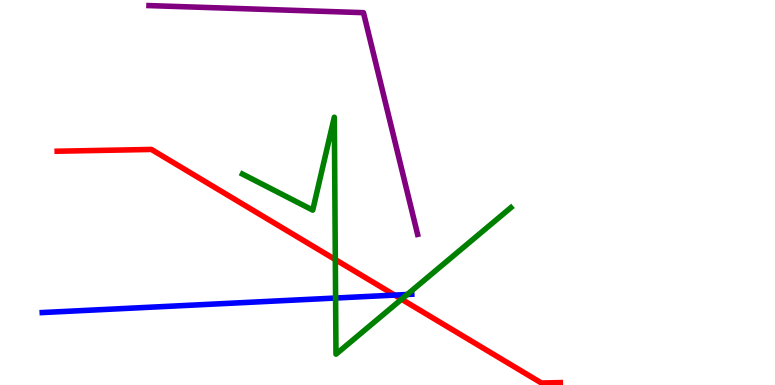[{'lines': ['blue', 'red'], 'intersections': [{'x': 5.09, 'y': 2.33}]}, {'lines': ['green', 'red'], 'intersections': [{'x': 4.33, 'y': 3.26}, {'x': 5.18, 'y': 2.23}]}, {'lines': ['purple', 'red'], 'intersections': []}, {'lines': ['blue', 'green'], 'intersections': [{'x': 4.33, 'y': 2.26}, {'x': 5.25, 'y': 2.35}]}, {'lines': ['blue', 'purple'], 'intersections': []}, {'lines': ['green', 'purple'], 'intersections': []}]